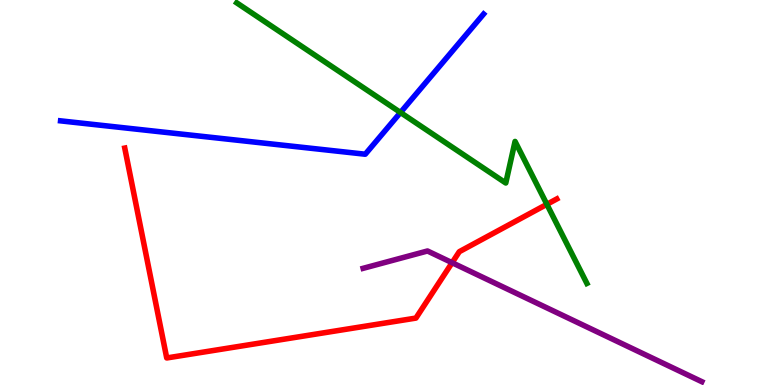[{'lines': ['blue', 'red'], 'intersections': []}, {'lines': ['green', 'red'], 'intersections': [{'x': 7.06, 'y': 4.69}]}, {'lines': ['purple', 'red'], 'intersections': [{'x': 5.83, 'y': 3.18}]}, {'lines': ['blue', 'green'], 'intersections': [{'x': 5.17, 'y': 7.08}]}, {'lines': ['blue', 'purple'], 'intersections': []}, {'lines': ['green', 'purple'], 'intersections': []}]